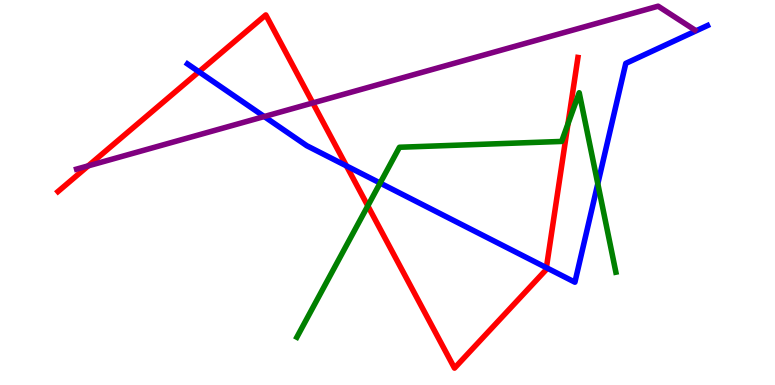[{'lines': ['blue', 'red'], 'intersections': [{'x': 2.57, 'y': 8.14}, {'x': 4.47, 'y': 5.69}, {'x': 7.05, 'y': 3.05}]}, {'lines': ['green', 'red'], 'intersections': [{'x': 4.75, 'y': 4.65}, {'x': 7.33, 'y': 6.78}]}, {'lines': ['purple', 'red'], 'intersections': [{'x': 1.14, 'y': 5.69}, {'x': 4.04, 'y': 7.33}]}, {'lines': ['blue', 'green'], 'intersections': [{'x': 4.9, 'y': 5.25}, {'x': 7.71, 'y': 5.23}]}, {'lines': ['blue', 'purple'], 'intersections': [{'x': 3.41, 'y': 6.97}]}, {'lines': ['green', 'purple'], 'intersections': []}]